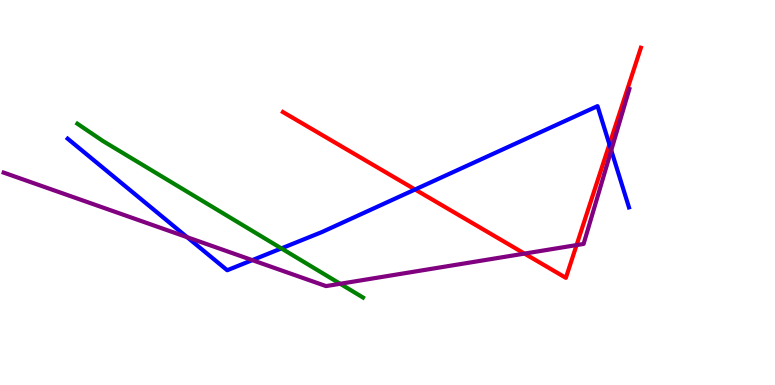[{'lines': ['blue', 'red'], 'intersections': [{'x': 5.36, 'y': 5.08}, {'x': 7.86, 'y': 6.25}]}, {'lines': ['green', 'red'], 'intersections': []}, {'lines': ['purple', 'red'], 'intersections': [{'x': 6.77, 'y': 3.41}, {'x': 7.44, 'y': 3.63}]}, {'lines': ['blue', 'green'], 'intersections': [{'x': 3.63, 'y': 3.55}]}, {'lines': ['blue', 'purple'], 'intersections': [{'x': 2.41, 'y': 3.84}, {'x': 3.26, 'y': 3.24}, {'x': 7.89, 'y': 6.1}]}, {'lines': ['green', 'purple'], 'intersections': [{'x': 4.39, 'y': 2.63}]}]